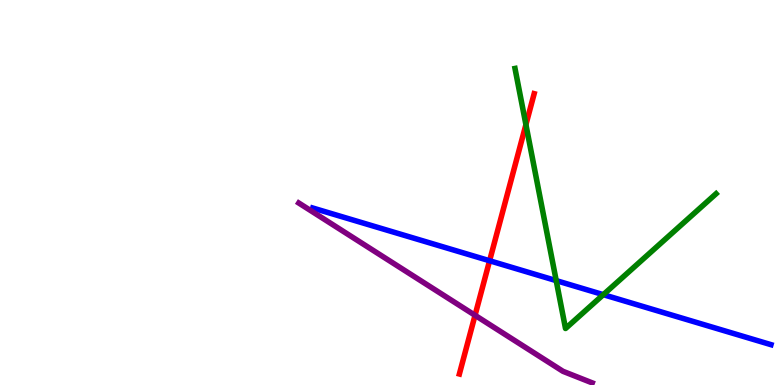[{'lines': ['blue', 'red'], 'intersections': [{'x': 6.32, 'y': 3.23}]}, {'lines': ['green', 'red'], 'intersections': [{'x': 6.79, 'y': 6.76}]}, {'lines': ['purple', 'red'], 'intersections': [{'x': 6.13, 'y': 1.81}]}, {'lines': ['blue', 'green'], 'intersections': [{'x': 7.18, 'y': 2.71}, {'x': 7.78, 'y': 2.35}]}, {'lines': ['blue', 'purple'], 'intersections': []}, {'lines': ['green', 'purple'], 'intersections': []}]